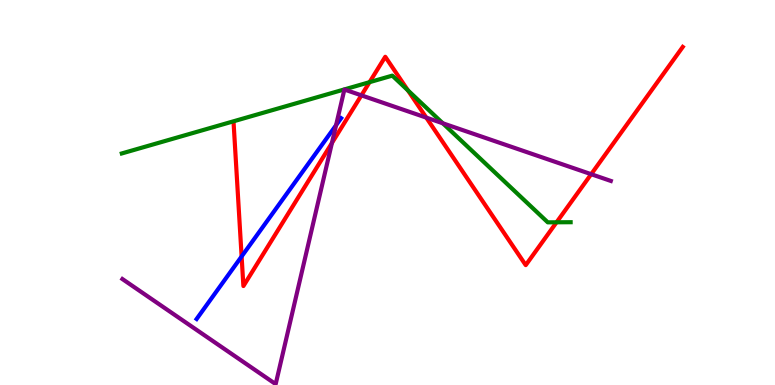[{'lines': ['blue', 'red'], 'intersections': [{'x': 3.12, 'y': 3.34}]}, {'lines': ['green', 'red'], 'intersections': [{'x': 4.77, 'y': 7.87}, {'x': 5.26, 'y': 7.65}, {'x': 7.18, 'y': 4.23}]}, {'lines': ['purple', 'red'], 'intersections': [{'x': 4.28, 'y': 6.29}, {'x': 4.66, 'y': 7.52}, {'x': 5.5, 'y': 6.94}, {'x': 7.63, 'y': 5.48}]}, {'lines': ['blue', 'green'], 'intersections': []}, {'lines': ['blue', 'purple'], 'intersections': [{'x': 4.34, 'y': 6.75}]}, {'lines': ['green', 'purple'], 'intersections': [{'x': 5.71, 'y': 6.8}]}]